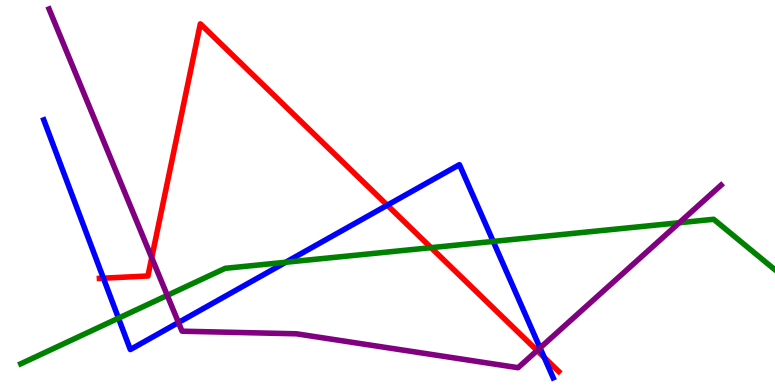[{'lines': ['blue', 'red'], 'intersections': [{'x': 1.33, 'y': 2.77}, {'x': 5.0, 'y': 4.67}, {'x': 7.02, 'y': 0.716}]}, {'lines': ['green', 'red'], 'intersections': [{'x': 5.56, 'y': 3.57}]}, {'lines': ['purple', 'red'], 'intersections': [{'x': 1.96, 'y': 3.31}, {'x': 6.93, 'y': 0.895}]}, {'lines': ['blue', 'green'], 'intersections': [{'x': 1.53, 'y': 1.74}, {'x': 3.69, 'y': 3.19}, {'x': 6.36, 'y': 3.73}]}, {'lines': ['blue', 'purple'], 'intersections': [{'x': 2.3, 'y': 1.62}, {'x': 6.97, 'y': 0.963}]}, {'lines': ['green', 'purple'], 'intersections': [{'x': 2.16, 'y': 2.33}, {'x': 8.76, 'y': 4.21}]}]